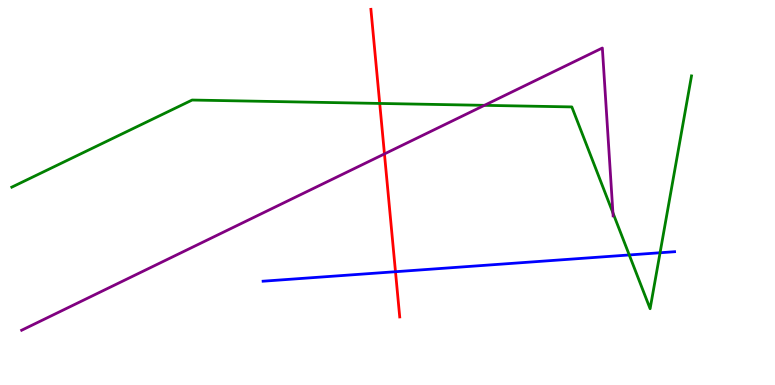[{'lines': ['blue', 'red'], 'intersections': [{'x': 5.1, 'y': 2.94}]}, {'lines': ['green', 'red'], 'intersections': [{'x': 4.9, 'y': 7.31}]}, {'lines': ['purple', 'red'], 'intersections': [{'x': 4.96, 'y': 6.0}]}, {'lines': ['blue', 'green'], 'intersections': [{'x': 8.12, 'y': 3.38}, {'x': 8.52, 'y': 3.43}]}, {'lines': ['blue', 'purple'], 'intersections': []}, {'lines': ['green', 'purple'], 'intersections': [{'x': 6.25, 'y': 7.26}, {'x': 7.91, 'y': 4.47}]}]